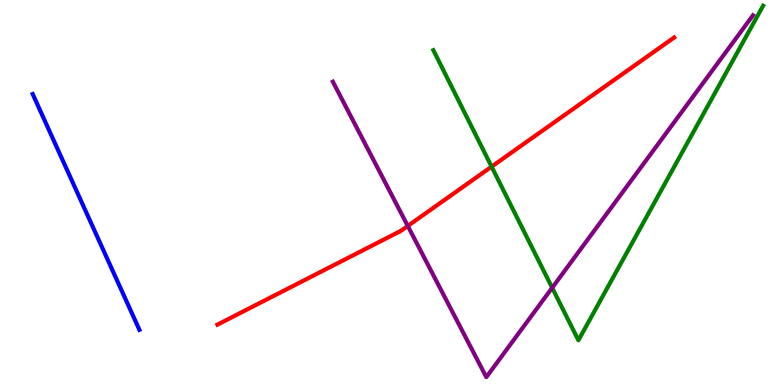[{'lines': ['blue', 'red'], 'intersections': []}, {'lines': ['green', 'red'], 'intersections': [{'x': 6.34, 'y': 5.67}]}, {'lines': ['purple', 'red'], 'intersections': [{'x': 5.26, 'y': 4.13}]}, {'lines': ['blue', 'green'], 'intersections': []}, {'lines': ['blue', 'purple'], 'intersections': []}, {'lines': ['green', 'purple'], 'intersections': [{'x': 7.12, 'y': 2.52}]}]